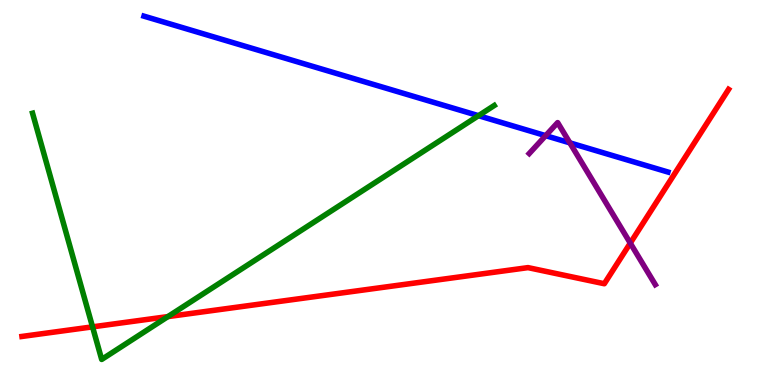[{'lines': ['blue', 'red'], 'intersections': []}, {'lines': ['green', 'red'], 'intersections': [{'x': 1.19, 'y': 1.51}, {'x': 2.17, 'y': 1.78}]}, {'lines': ['purple', 'red'], 'intersections': [{'x': 8.13, 'y': 3.69}]}, {'lines': ['blue', 'green'], 'intersections': [{'x': 6.17, 'y': 7.0}]}, {'lines': ['blue', 'purple'], 'intersections': [{'x': 7.04, 'y': 6.48}, {'x': 7.35, 'y': 6.29}]}, {'lines': ['green', 'purple'], 'intersections': []}]